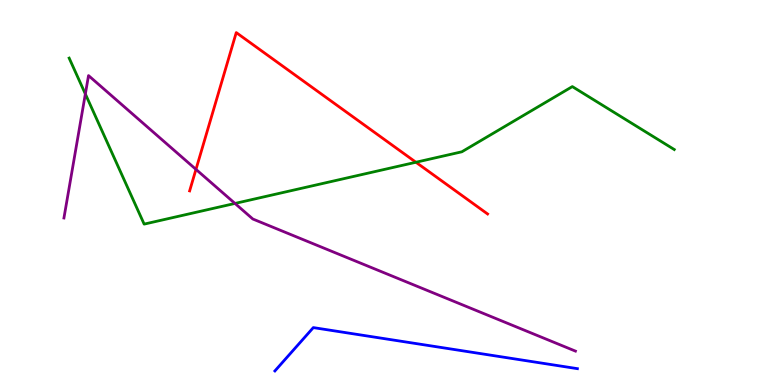[{'lines': ['blue', 'red'], 'intersections': []}, {'lines': ['green', 'red'], 'intersections': [{'x': 5.37, 'y': 5.79}]}, {'lines': ['purple', 'red'], 'intersections': [{'x': 2.53, 'y': 5.6}]}, {'lines': ['blue', 'green'], 'intersections': []}, {'lines': ['blue', 'purple'], 'intersections': []}, {'lines': ['green', 'purple'], 'intersections': [{'x': 1.1, 'y': 7.56}, {'x': 3.03, 'y': 4.72}]}]